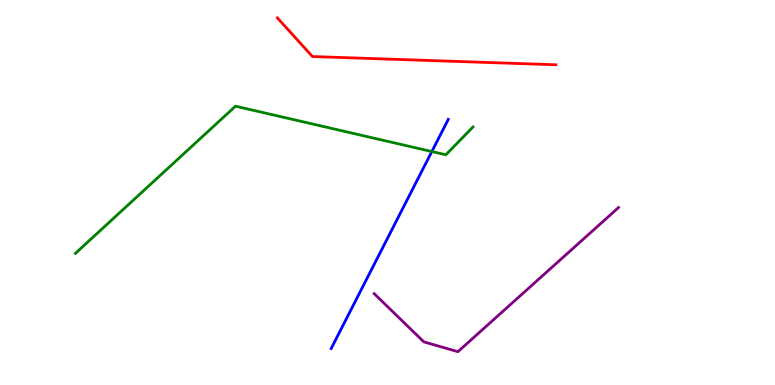[{'lines': ['blue', 'red'], 'intersections': []}, {'lines': ['green', 'red'], 'intersections': []}, {'lines': ['purple', 'red'], 'intersections': []}, {'lines': ['blue', 'green'], 'intersections': [{'x': 5.57, 'y': 6.06}]}, {'lines': ['blue', 'purple'], 'intersections': []}, {'lines': ['green', 'purple'], 'intersections': []}]